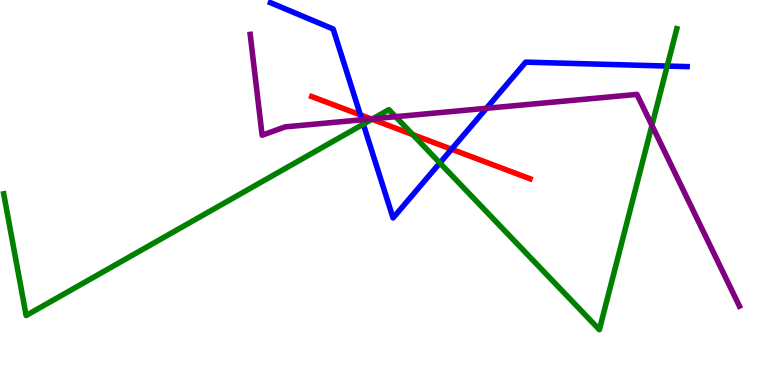[{'lines': ['blue', 'red'], 'intersections': [{'x': 4.65, 'y': 7.02}, {'x': 5.83, 'y': 6.12}]}, {'lines': ['green', 'red'], 'intersections': [{'x': 4.8, 'y': 6.9}, {'x': 5.33, 'y': 6.5}]}, {'lines': ['purple', 'red'], 'intersections': [{'x': 4.79, 'y': 6.91}]}, {'lines': ['blue', 'green'], 'intersections': [{'x': 4.69, 'y': 6.78}, {'x': 5.68, 'y': 5.77}, {'x': 8.61, 'y': 8.28}]}, {'lines': ['blue', 'purple'], 'intersections': [{'x': 4.67, 'y': 6.89}, {'x': 6.28, 'y': 7.19}]}, {'lines': ['green', 'purple'], 'intersections': [{'x': 4.81, 'y': 6.91}, {'x': 5.1, 'y': 6.97}, {'x': 8.41, 'y': 6.74}]}]